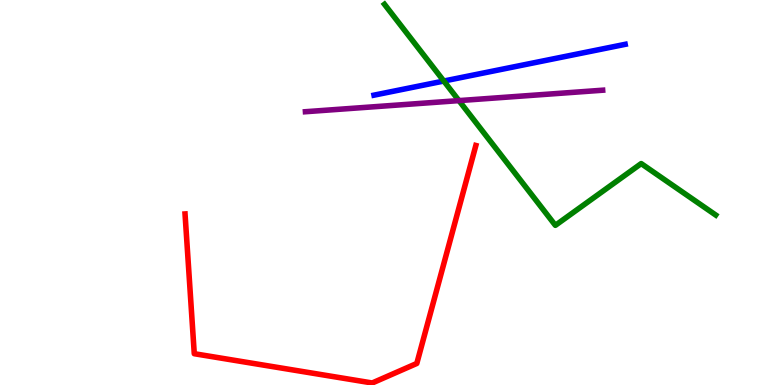[{'lines': ['blue', 'red'], 'intersections': []}, {'lines': ['green', 'red'], 'intersections': []}, {'lines': ['purple', 'red'], 'intersections': []}, {'lines': ['blue', 'green'], 'intersections': [{'x': 5.73, 'y': 7.9}]}, {'lines': ['blue', 'purple'], 'intersections': []}, {'lines': ['green', 'purple'], 'intersections': [{'x': 5.92, 'y': 7.39}]}]